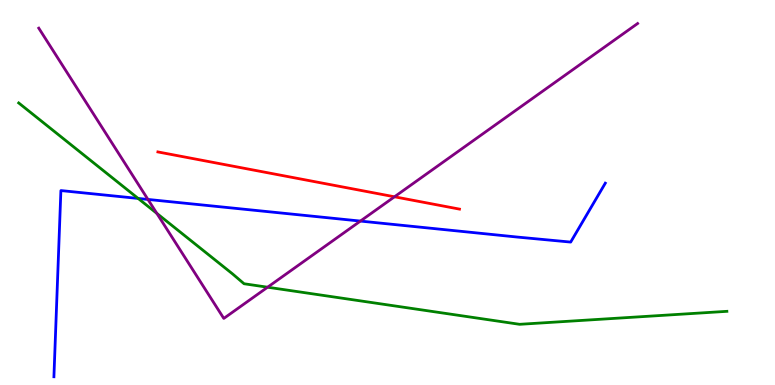[{'lines': ['blue', 'red'], 'intersections': []}, {'lines': ['green', 'red'], 'intersections': []}, {'lines': ['purple', 'red'], 'intersections': [{'x': 5.09, 'y': 4.89}]}, {'lines': ['blue', 'green'], 'intersections': [{'x': 1.78, 'y': 4.85}]}, {'lines': ['blue', 'purple'], 'intersections': [{'x': 1.91, 'y': 4.82}, {'x': 4.65, 'y': 4.26}]}, {'lines': ['green', 'purple'], 'intersections': [{'x': 2.02, 'y': 4.46}, {'x': 3.45, 'y': 2.54}]}]